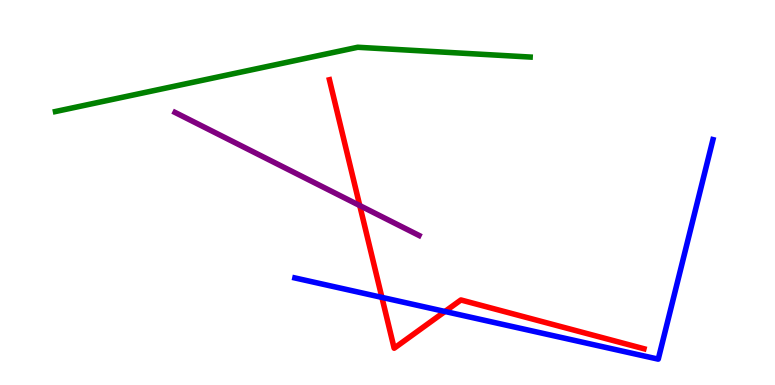[{'lines': ['blue', 'red'], 'intersections': [{'x': 4.93, 'y': 2.28}, {'x': 5.74, 'y': 1.91}]}, {'lines': ['green', 'red'], 'intersections': []}, {'lines': ['purple', 'red'], 'intersections': [{'x': 4.64, 'y': 4.66}]}, {'lines': ['blue', 'green'], 'intersections': []}, {'lines': ['blue', 'purple'], 'intersections': []}, {'lines': ['green', 'purple'], 'intersections': []}]